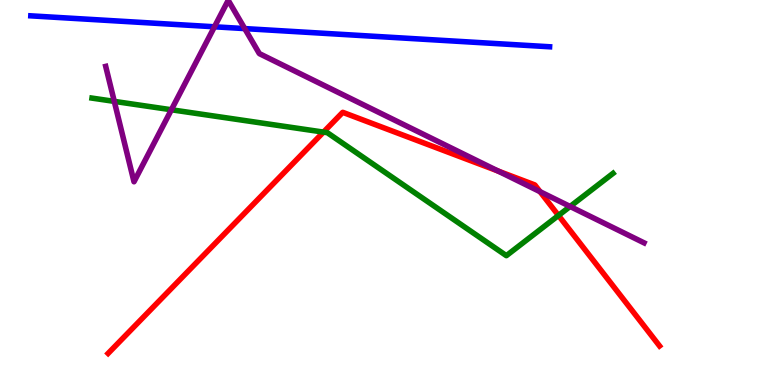[{'lines': ['blue', 'red'], 'intersections': []}, {'lines': ['green', 'red'], 'intersections': [{'x': 4.17, 'y': 6.57}, {'x': 7.21, 'y': 4.4}]}, {'lines': ['purple', 'red'], 'intersections': [{'x': 6.43, 'y': 5.56}, {'x': 6.97, 'y': 5.02}]}, {'lines': ['blue', 'green'], 'intersections': []}, {'lines': ['blue', 'purple'], 'intersections': [{'x': 2.77, 'y': 9.3}, {'x': 3.16, 'y': 9.26}]}, {'lines': ['green', 'purple'], 'intersections': [{'x': 1.47, 'y': 7.37}, {'x': 2.21, 'y': 7.15}, {'x': 7.36, 'y': 4.64}]}]